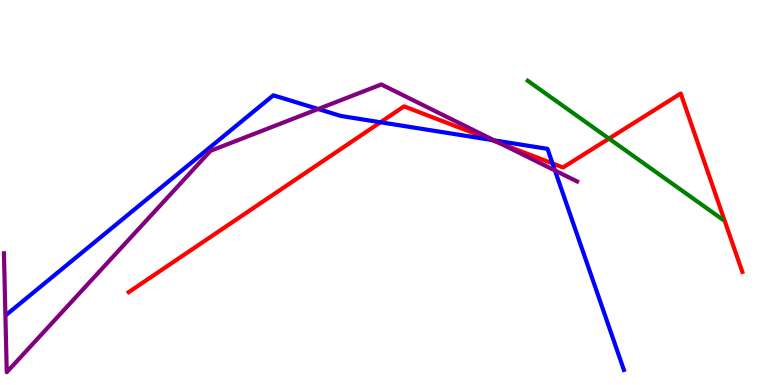[{'lines': ['blue', 'red'], 'intersections': [{'x': 4.91, 'y': 6.82}, {'x': 6.34, 'y': 6.37}, {'x': 7.13, 'y': 5.75}]}, {'lines': ['green', 'red'], 'intersections': [{'x': 7.86, 'y': 6.4}]}, {'lines': ['purple', 'red'], 'intersections': [{'x': 6.45, 'y': 6.28}]}, {'lines': ['blue', 'green'], 'intersections': []}, {'lines': ['blue', 'purple'], 'intersections': [{'x': 4.11, 'y': 7.17}, {'x': 6.38, 'y': 6.35}, {'x': 7.16, 'y': 5.57}]}, {'lines': ['green', 'purple'], 'intersections': []}]